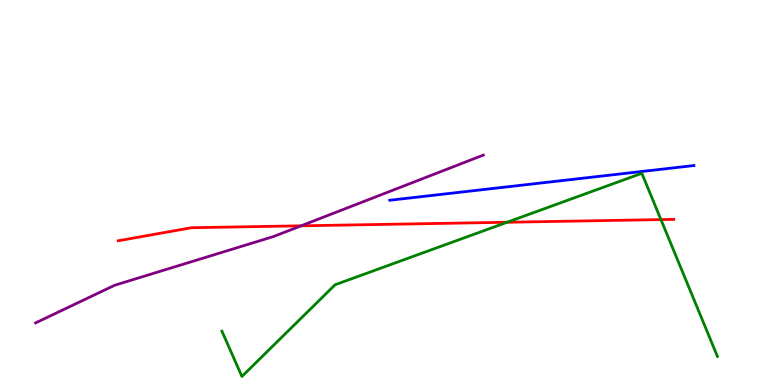[{'lines': ['blue', 'red'], 'intersections': []}, {'lines': ['green', 'red'], 'intersections': [{'x': 6.54, 'y': 4.23}, {'x': 8.53, 'y': 4.3}]}, {'lines': ['purple', 'red'], 'intersections': [{'x': 3.89, 'y': 4.13}]}, {'lines': ['blue', 'green'], 'intersections': []}, {'lines': ['blue', 'purple'], 'intersections': []}, {'lines': ['green', 'purple'], 'intersections': []}]